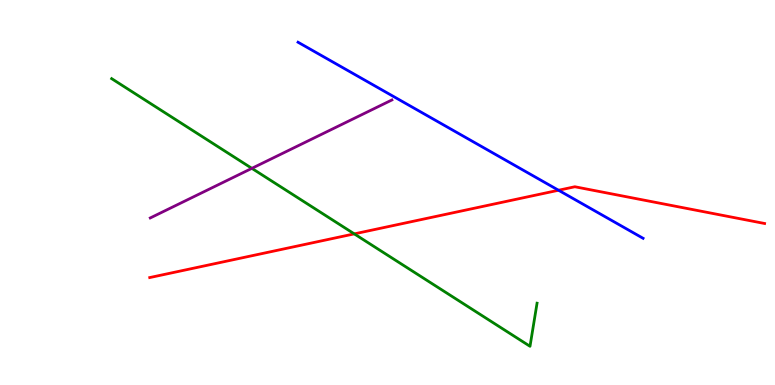[{'lines': ['blue', 'red'], 'intersections': [{'x': 7.21, 'y': 5.06}]}, {'lines': ['green', 'red'], 'intersections': [{'x': 4.57, 'y': 3.93}]}, {'lines': ['purple', 'red'], 'intersections': []}, {'lines': ['blue', 'green'], 'intersections': []}, {'lines': ['blue', 'purple'], 'intersections': []}, {'lines': ['green', 'purple'], 'intersections': [{'x': 3.25, 'y': 5.63}]}]